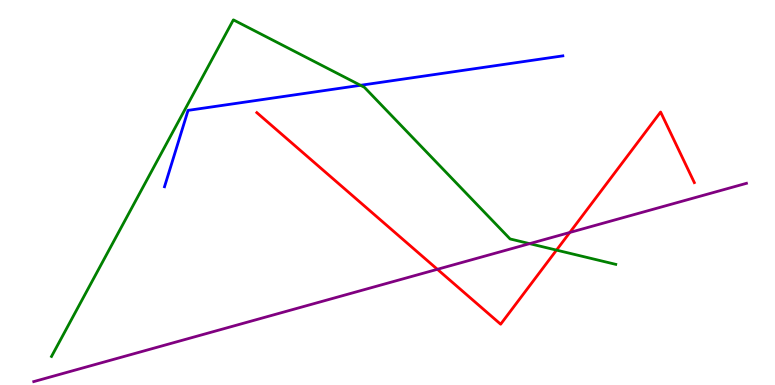[{'lines': ['blue', 'red'], 'intersections': []}, {'lines': ['green', 'red'], 'intersections': [{'x': 7.18, 'y': 3.5}]}, {'lines': ['purple', 'red'], 'intersections': [{'x': 5.64, 'y': 3.01}, {'x': 7.35, 'y': 3.96}]}, {'lines': ['blue', 'green'], 'intersections': [{'x': 4.65, 'y': 7.78}]}, {'lines': ['blue', 'purple'], 'intersections': []}, {'lines': ['green', 'purple'], 'intersections': [{'x': 6.83, 'y': 3.67}]}]